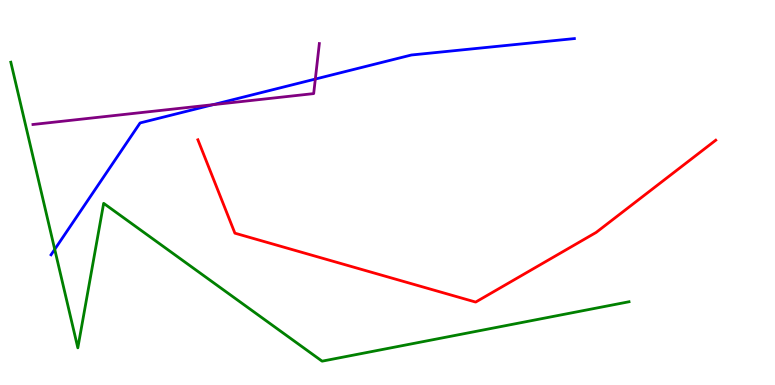[{'lines': ['blue', 'red'], 'intersections': []}, {'lines': ['green', 'red'], 'intersections': []}, {'lines': ['purple', 'red'], 'intersections': []}, {'lines': ['blue', 'green'], 'intersections': [{'x': 0.706, 'y': 3.52}]}, {'lines': ['blue', 'purple'], 'intersections': [{'x': 2.75, 'y': 7.28}, {'x': 4.07, 'y': 7.95}]}, {'lines': ['green', 'purple'], 'intersections': []}]